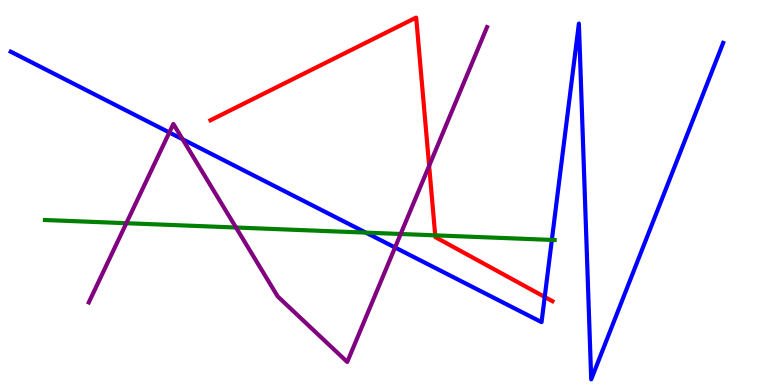[{'lines': ['blue', 'red'], 'intersections': [{'x': 7.03, 'y': 2.29}]}, {'lines': ['green', 'red'], 'intersections': [{'x': 5.62, 'y': 3.89}]}, {'lines': ['purple', 'red'], 'intersections': [{'x': 5.54, 'y': 5.69}]}, {'lines': ['blue', 'green'], 'intersections': [{'x': 4.72, 'y': 3.96}, {'x': 7.12, 'y': 3.77}]}, {'lines': ['blue', 'purple'], 'intersections': [{'x': 2.18, 'y': 6.56}, {'x': 2.36, 'y': 6.38}, {'x': 5.1, 'y': 3.57}]}, {'lines': ['green', 'purple'], 'intersections': [{'x': 1.63, 'y': 4.2}, {'x': 3.05, 'y': 4.09}, {'x': 5.17, 'y': 3.92}]}]